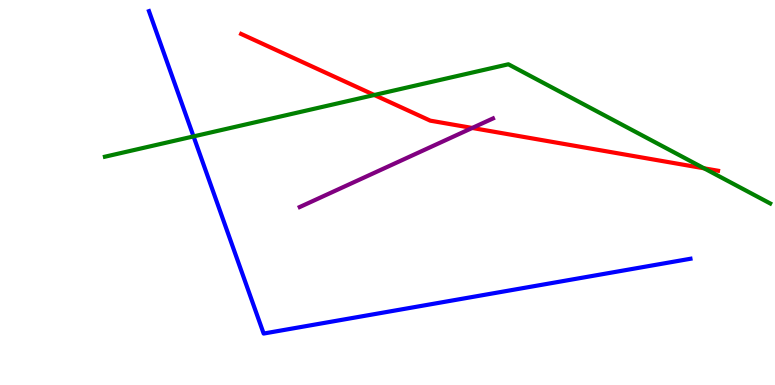[{'lines': ['blue', 'red'], 'intersections': []}, {'lines': ['green', 'red'], 'intersections': [{'x': 4.83, 'y': 7.53}, {'x': 9.09, 'y': 5.63}]}, {'lines': ['purple', 'red'], 'intersections': [{'x': 6.09, 'y': 6.68}]}, {'lines': ['blue', 'green'], 'intersections': [{'x': 2.5, 'y': 6.46}]}, {'lines': ['blue', 'purple'], 'intersections': []}, {'lines': ['green', 'purple'], 'intersections': []}]